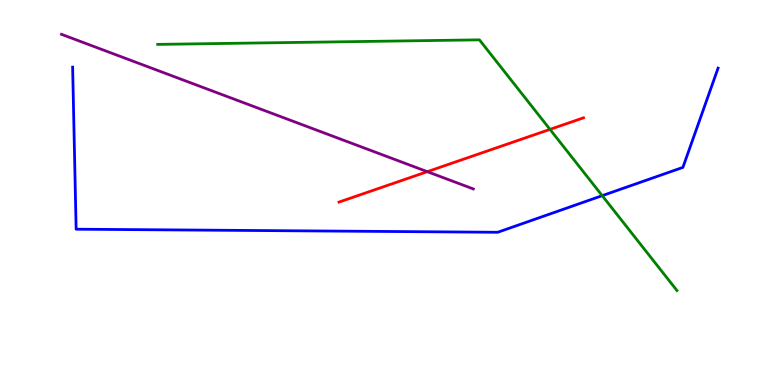[{'lines': ['blue', 'red'], 'intersections': []}, {'lines': ['green', 'red'], 'intersections': [{'x': 7.1, 'y': 6.64}]}, {'lines': ['purple', 'red'], 'intersections': [{'x': 5.51, 'y': 5.54}]}, {'lines': ['blue', 'green'], 'intersections': [{'x': 7.77, 'y': 4.92}]}, {'lines': ['blue', 'purple'], 'intersections': []}, {'lines': ['green', 'purple'], 'intersections': []}]